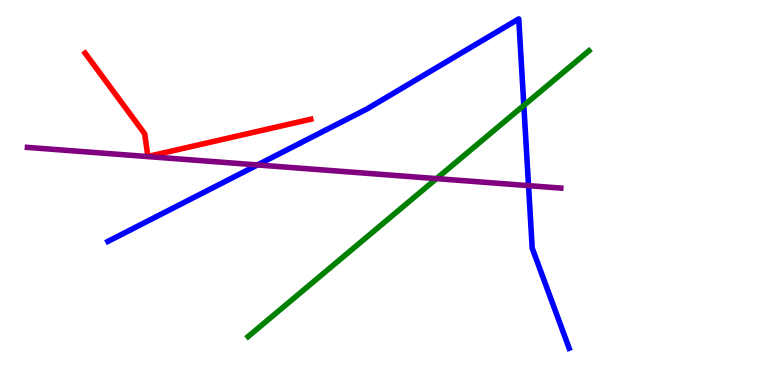[{'lines': ['blue', 'red'], 'intersections': []}, {'lines': ['green', 'red'], 'intersections': []}, {'lines': ['purple', 'red'], 'intersections': []}, {'lines': ['blue', 'green'], 'intersections': [{'x': 6.76, 'y': 7.26}]}, {'lines': ['blue', 'purple'], 'intersections': [{'x': 3.32, 'y': 5.72}, {'x': 6.82, 'y': 5.18}]}, {'lines': ['green', 'purple'], 'intersections': [{'x': 5.63, 'y': 5.36}]}]